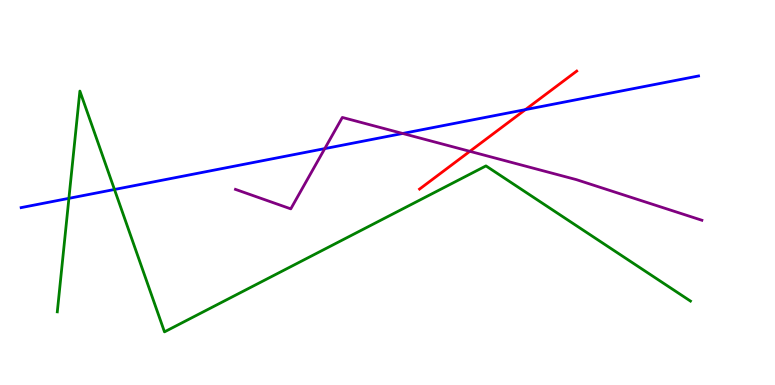[{'lines': ['blue', 'red'], 'intersections': [{'x': 6.78, 'y': 7.15}]}, {'lines': ['green', 'red'], 'intersections': []}, {'lines': ['purple', 'red'], 'intersections': [{'x': 6.06, 'y': 6.07}]}, {'lines': ['blue', 'green'], 'intersections': [{'x': 0.889, 'y': 4.85}, {'x': 1.48, 'y': 5.08}]}, {'lines': ['blue', 'purple'], 'intersections': [{'x': 4.19, 'y': 6.14}, {'x': 5.2, 'y': 6.53}]}, {'lines': ['green', 'purple'], 'intersections': []}]